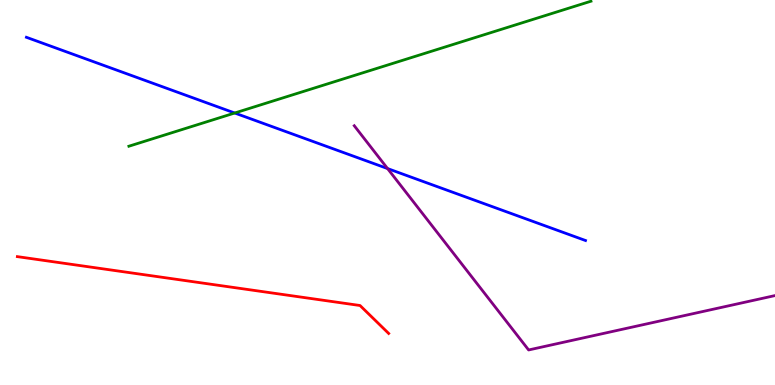[{'lines': ['blue', 'red'], 'intersections': []}, {'lines': ['green', 'red'], 'intersections': []}, {'lines': ['purple', 'red'], 'intersections': []}, {'lines': ['blue', 'green'], 'intersections': [{'x': 3.03, 'y': 7.06}]}, {'lines': ['blue', 'purple'], 'intersections': [{'x': 5.0, 'y': 5.62}]}, {'lines': ['green', 'purple'], 'intersections': []}]